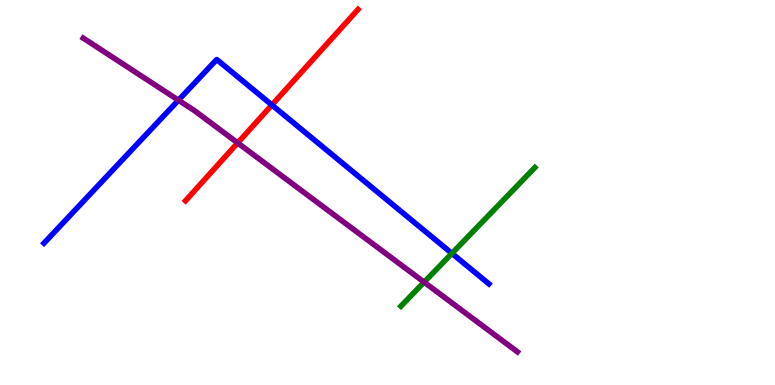[{'lines': ['blue', 'red'], 'intersections': [{'x': 3.51, 'y': 7.27}]}, {'lines': ['green', 'red'], 'intersections': []}, {'lines': ['purple', 'red'], 'intersections': [{'x': 3.07, 'y': 6.29}]}, {'lines': ['blue', 'green'], 'intersections': [{'x': 5.83, 'y': 3.42}]}, {'lines': ['blue', 'purple'], 'intersections': [{'x': 2.3, 'y': 7.4}]}, {'lines': ['green', 'purple'], 'intersections': [{'x': 5.47, 'y': 2.67}]}]